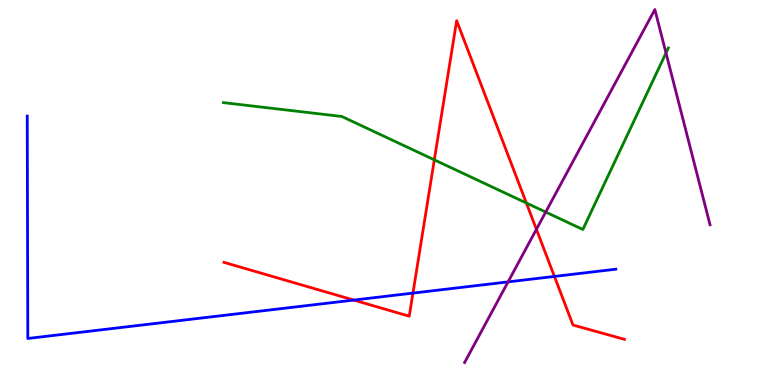[{'lines': ['blue', 'red'], 'intersections': [{'x': 4.56, 'y': 2.21}, {'x': 5.33, 'y': 2.39}, {'x': 7.15, 'y': 2.82}]}, {'lines': ['green', 'red'], 'intersections': [{'x': 5.6, 'y': 5.85}, {'x': 6.79, 'y': 4.73}]}, {'lines': ['purple', 'red'], 'intersections': [{'x': 6.92, 'y': 4.04}]}, {'lines': ['blue', 'green'], 'intersections': []}, {'lines': ['blue', 'purple'], 'intersections': [{'x': 6.56, 'y': 2.68}]}, {'lines': ['green', 'purple'], 'intersections': [{'x': 7.04, 'y': 4.49}, {'x': 8.59, 'y': 8.62}]}]